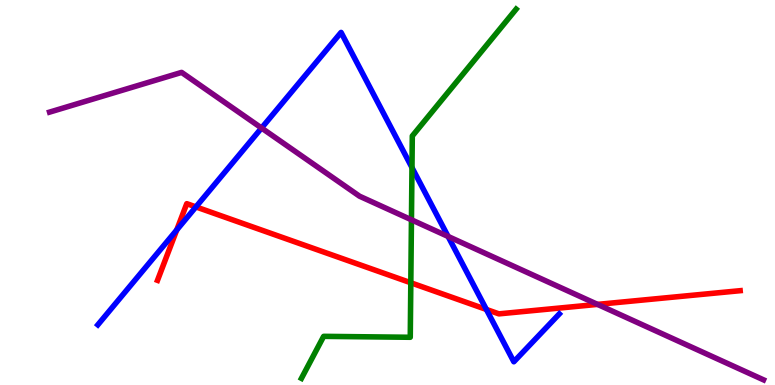[{'lines': ['blue', 'red'], 'intersections': [{'x': 2.28, 'y': 4.03}, {'x': 2.53, 'y': 4.63}, {'x': 6.28, 'y': 1.96}]}, {'lines': ['green', 'red'], 'intersections': [{'x': 5.3, 'y': 2.66}]}, {'lines': ['purple', 'red'], 'intersections': [{'x': 7.71, 'y': 2.09}]}, {'lines': ['blue', 'green'], 'intersections': [{'x': 5.32, 'y': 5.65}]}, {'lines': ['blue', 'purple'], 'intersections': [{'x': 3.37, 'y': 6.67}, {'x': 5.78, 'y': 3.86}]}, {'lines': ['green', 'purple'], 'intersections': [{'x': 5.31, 'y': 4.29}]}]